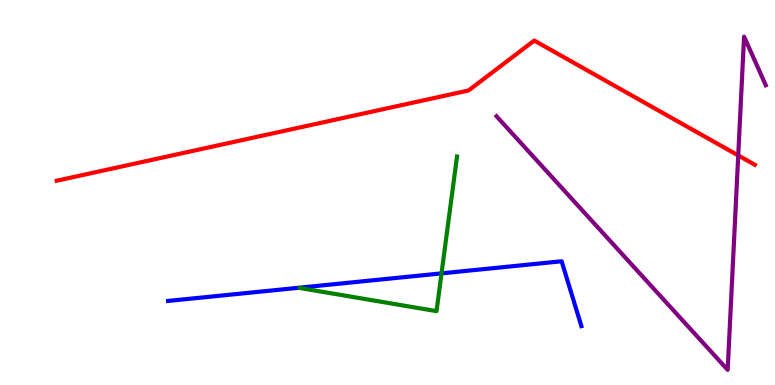[{'lines': ['blue', 'red'], 'intersections': []}, {'lines': ['green', 'red'], 'intersections': []}, {'lines': ['purple', 'red'], 'intersections': [{'x': 9.53, 'y': 5.96}]}, {'lines': ['blue', 'green'], 'intersections': [{'x': 5.7, 'y': 2.9}]}, {'lines': ['blue', 'purple'], 'intersections': []}, {'lines': ['green', 'purple'], 'intersections': []}]